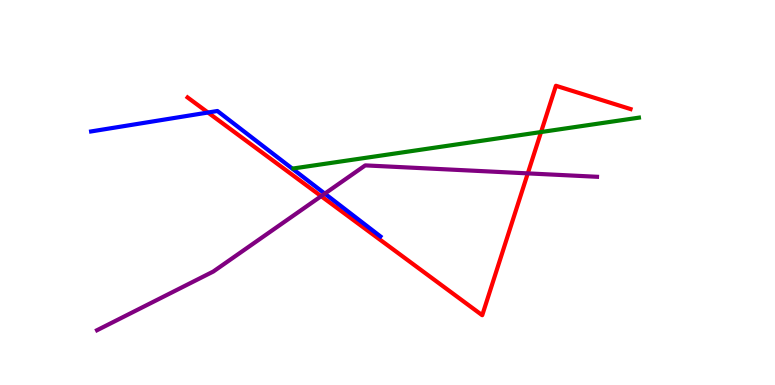[{'lines': ['blue', 'red'], 'intersections': [{'x': 2.68, 'y': 7.08}]}, {'lines': ['green', 'red'], 'intersections': [{'x': 6.98, 'y': 6.57}]}, {'lines': ['purple', 'red'], 'intersections': [{'x': 4.14, 'y': 4.9}, {'x': 6.81, 'y': 5.5}]}, {'lines': ['blue', 'green'], 'intersections': []}, {'lines': ['blue', 'purple'], 'intersections': [{'x': 4.19, 'y': 4.97}]}, {'lines': ['green', 'purple'], 'intersections': []}]